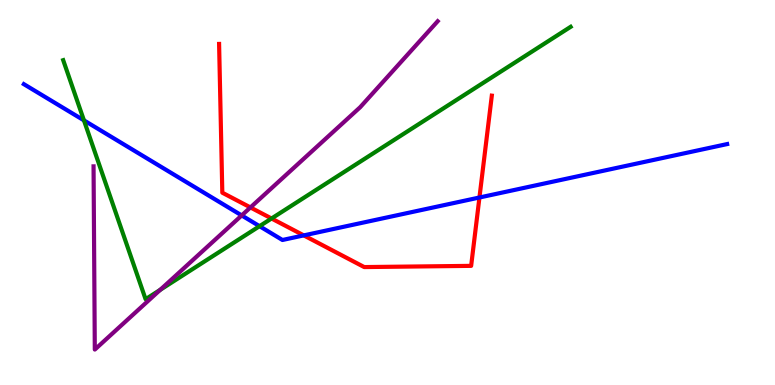[{'lines': ['blue', 'red'], 'intersections': [{'x': 3.92, 'y': 3.89}, {'x': 6.19, 'y': 4.87}]}, {'lines': ['green', 'red'], 'intersections': [{'x': 3.5, 'y': 4.32}]}, {'lines': ['purple', 'red'], 'intersections': [{'x': 3.23, 'y': 4.61}]}, {'lines': ['blue', 'green'], 'intersections': [{'x': 1.08, 'y': 6.87}, {'x': 3.35, 'y': 4.13}]}, {'lines': ['blue', 'purple'], 'intersections': [{'x': 3.12, 'y': 4.4}]}, {'lines': ['green', 'purple'], 'intersections': [{'x': 2.07, 'y': 2.47}]}]